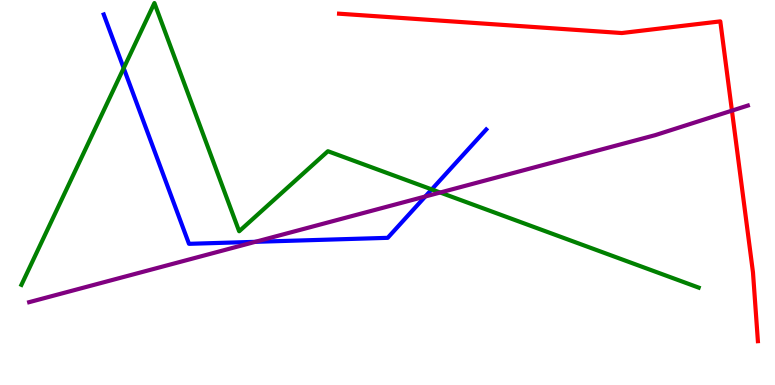[{'lines': ['blue', 'red'], 'intersections': []}, {'lines': ['green', 'red'], 'intersections': []}, {'lines': ['purple', 'red'], 'intersections': [{'x': 9.44, 'y': 7.13}]}, {'lines': ['blue', 'green'], 'intersections': [{'x': 1.6, 'y': 8.23}, {'x': 5.57, 'y': 5.08}]}, {'lines': ['blue', 'purple'], 'intersections': [{'x': 3.29, 'y': 3.72}, {'x': 5.49, 'y': 4.9}]}, {'lines': ['green', 'purple'], 'intersections': [{'x': 5.68, 'y': 5.0}]}]